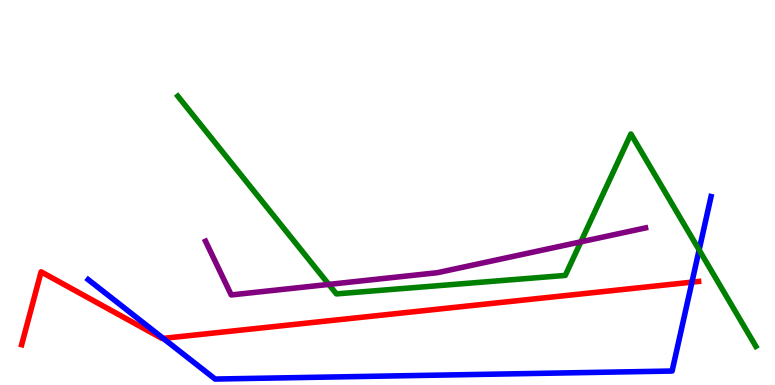[{'lines': ['blue', 'red'], 'intersections': [{'x': 2.11, 'y': 1.21}, {'x': 8.93, 'y': 2.67}]}, {'lines': ['green', 'red'], 'intersections': []}, {'lines': ['purple', 'red'], 'intersections': []}, {'lines': ['blue', 'green'], 'intersections': [{'x': 9.02, 'y': 3.51}]}, {'lines': ['blue', 'purple'], 'intersections': []}, {'lines': ['green', 'purple'], 'intersections': [{'x': 4.24, 'y': 2.61}, {'x': 7.5, 'y': 3.72}]}]